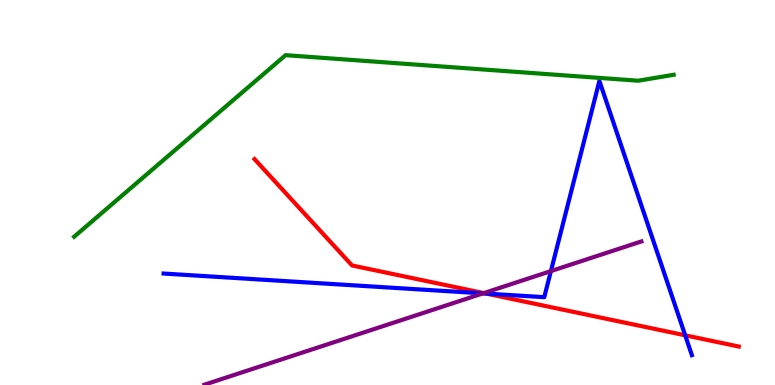[{'lines': ['blue', 'red'], 'intersections': [{'x': 6.27, 'y': 2.37}, {'x': 8.84, 'y': 1.29}]}, {'lines': ['green', 'red'], 'intersections': []}, {'lines': ['purple', 'red'], 'intersections': [{'x': 6.24, 'y': 2.39}]}, {'lines': ['blue', 'green'], 'intersections': []}, {'lines': ['blue', 'purple'], 'intersections': [{'x': 6.23, 'y': 2.38}, {'x': 7.11, 'y': 2.96}]}, {'lines': ['green', 'purple'], 'intersections': []}]